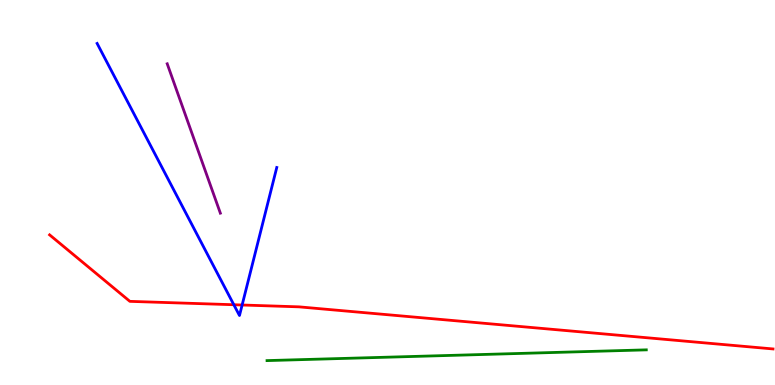[{'lines': ['blue', 'red'], 'intersections': [{'x': 3.02, 'y': 2.08}, {'x': 3.12, 'y': 2.08}]}, {'lines': ['green', 'red'], 'intersections': []}, {'lines': ['purple', 'red'], 'intersections': []}, {'lines': ['blue', 'green'], 'intersections': []}, {'lines': ['blue', 'purple'], 'intersections': []}, {'lines': ['green', 'purple'], 'intersections': []}]